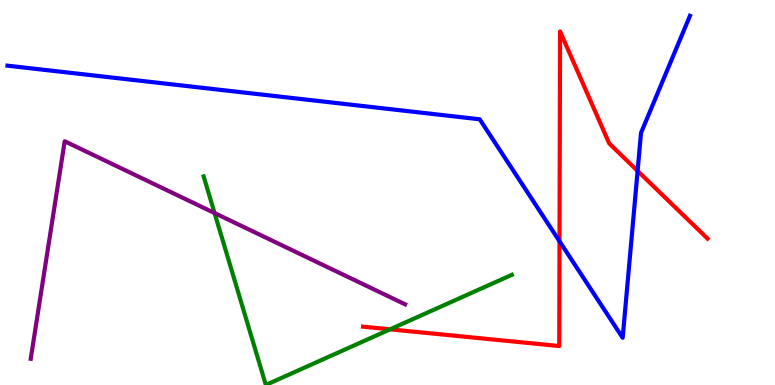[{'lines': ['blue', 'red'], 'intersections': [{'x': 7.22, 'y': 3.73}, {'x': 8.23, 'y': 5.56}]}, {'lines': ['green', 'red'], 'intersections': [{'x': 5.03, 'y': 1.45}]}, {'lines': ['purple', 'red'], 'intersections': []}, {'lines': ['blue', 'green'], 'intersections': []}, {'lines': ['blue', 'purple'], 'intersections': []}, {'lines': ['green', 'purple'], 'intersections': [{'x': 2.77, 'y': 4.47}]}]